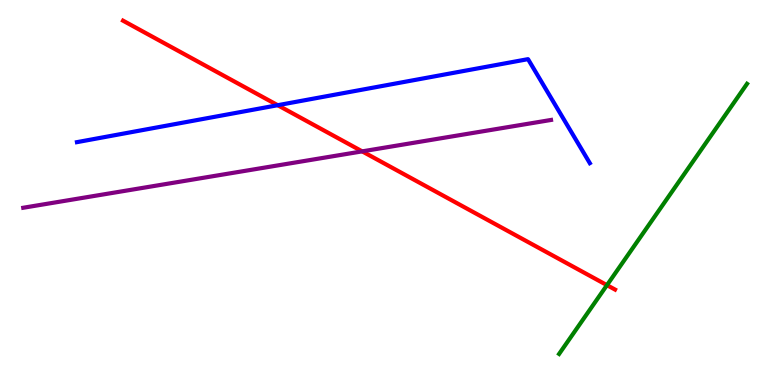[{'lines': ['blue', 'red'], 'intersections': [{'x': 3.58, 'y': 7.27}]}, {'lines': ['green', 'red'], 'intersections': [{'x': 7.83, 'y': 2.59}]}, {'lines': ['purple', 'red'], 'intersections': [{'x': 4.67, 'y': 6.07}]}, {'lines': ['blue', 'green'], 'intersections': []}, {'lines': ['blue', 'purple'], 'intersections': []}, {'lines': ['green', 'purple'], 'intersections': []}]